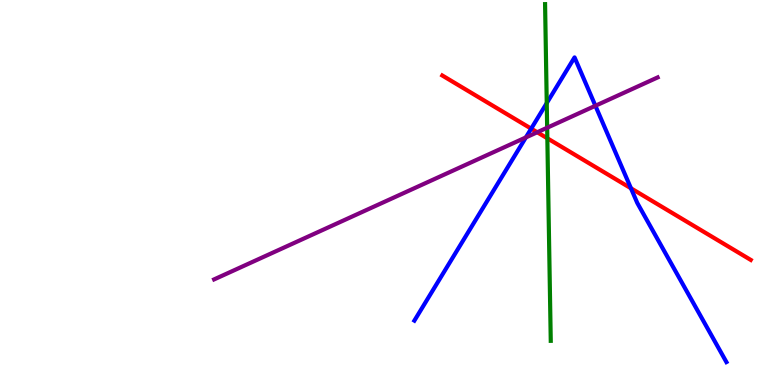[{'lines': ['blue', 'red'], 'intersections': [{'x': 6.85, 'y': 6.66}, {'x': 8.14, 'y': 5.11}]}, {'lines': ['green', 'red'], 'intersections': [{'x': 7.06, 'y': 6.41}]}, {'lines': ['purple', 'red'], 'intersections': [{'x': 6.93, 'y': 6.56}]}, {'lines': ['blue', 'green'], 'intersections': [{'x': 7.05, 'y': 7.32}]}, {'lines': ['blue', 'purple'], 'intersections': [{'x': 6.79, 'y': 6.43}, {'x': 7.68, 'y': 7.25}]}, {'lines': ['green', 'purple'], 'intersections': [{'x': 7.06, 'y': 6.68}]}]